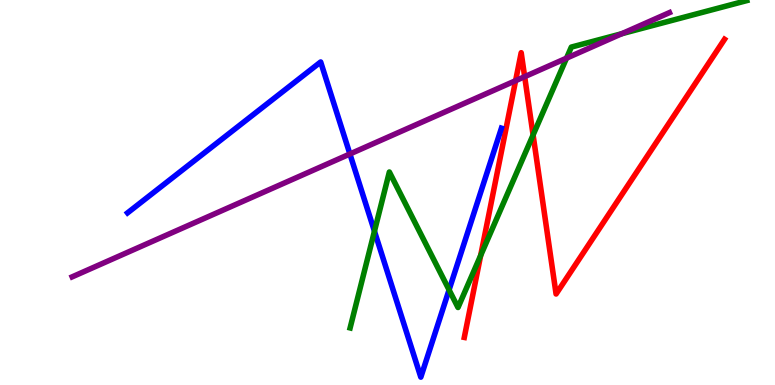[{'lines': ['blue', 'red'], 'intersections': []}, {'lines': ['green', 'red'], 'intersections': [{'x': 6.2, 'y': 3.37}, {'x': 6.88, 'y': 6.49}]}, {'lines': ['purple', 'red'], 'intersections': [{'x': 6.65, 'y': 7.9}, {'x': 6.77, 'y': 8.01}]}, {'lines': ['blue', 'green'], 'intersections': [{'x': 4.83, 'y': 3.99}, {'x': 5.79, 'y': 2.47}]}, {'lines': ['blue', 'purple'], 'intersections': [{'x': 4.51, 'y': 6.0}]}, {'lines': ['green', 'purple'], 'intersections': [{'x': 7.31, 'y': 8.49}, {'x': 8.02, 'y': 9.12}]}]